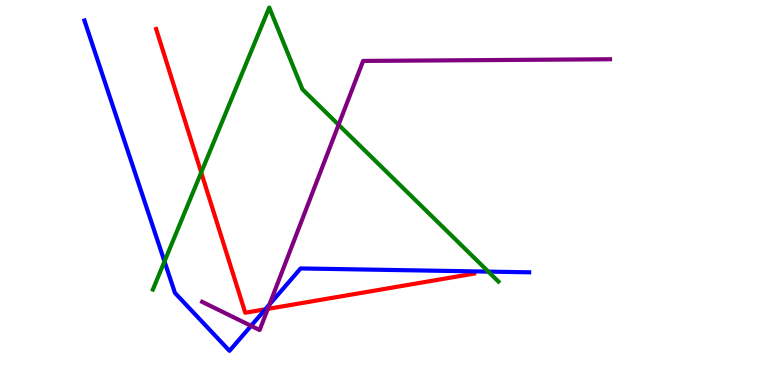[{'lines': ['blue', 'red'], 'intersections': [{'x': 3.42, 'y': 1.97}]}, {'lines': ['green', 'red'], 'intersections': [{'x': 2.6, 'y': 5.52}]}, {'lines': ['purple', 'red'], 'intersections': [{'x': 3.46, 'y': 1.98}]}, {'lines': ['blue', 'green'], 'intersections': [{'x': 2.12, 'y': 3.21}, {'x': 6.3, 'y': 2.95}]}, {'lines': ['blue', 'purple'], 'intersections': [{'x': 3.24, 'y': 1.54}, {'x': 3.48, 'y': 2.09}]}, {'lines': ['green', 'purple'], 'intersections': [{'x': 4.37, 'y': 6.76}]}]